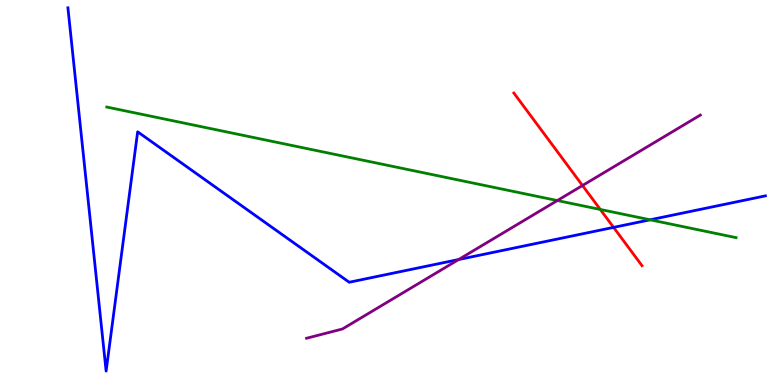[{'lines': ['blue', 'red'], 'intersections': [{'x': 7.92, 'y': 4.09}]}, {'lines': ['green', 'red'], 'intersections': [{'x': 7.75, 'y': 4.56}]}, {'lines': ['purple', 'red'], 'intersections': [{'x': 7.52, 'y': 5.18}]}, {'lines': ['blue', 'green'], 'intersections': [{'x': 8.39, 'y': 4.29}]}, {'lines': ['blue', 'purple'], 'intersections': [{'x': 5.92, 'y': 3.26}]}, {'lines': ['green', 'purple'], 'intersections': [{'x': 7.19, 'y': 4.79}]}]